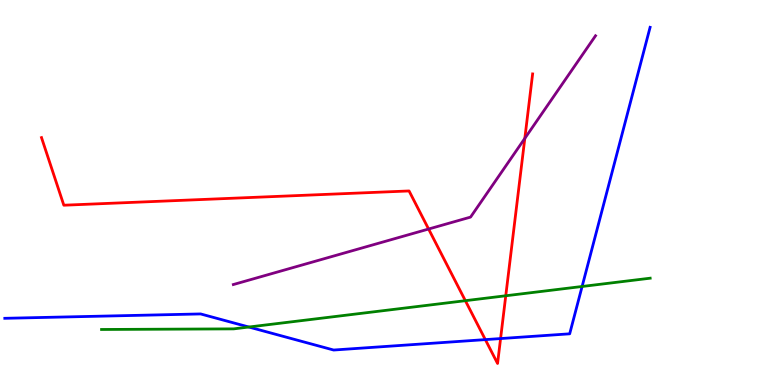[{'lines': ['blue', 'red'], 'intersections': [{'x': 6.26, 'y': 1.18}, {'x': 6.46, 'y': 1.21}]}, {'lines': ['green', 'red'], 'intersections': [{'x': 6.0, 'y': 2.19}, {'x': 6.53, 'y': 2.32}]}, {'lines': ['purple', 'red'], 'intersections': [{'x': 5.53, 'y': 4.05}, {'x': 6.77, 'y': 6.41}]}, {'lines': ['blue', 'green'], 'intersections': [{'x': 3.21, 'y': 1.51}, {'x': 7.51, 'y': 2.56}]}, {'lines': ['blue', 'purple'], 'intersections': []}, {'lines': ['green', 'purple'], 'intersections': []}]